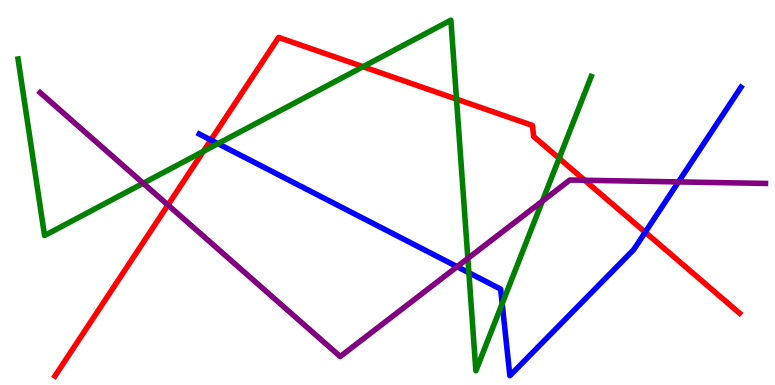[{'lines': ['blue', 'red'], 'intersections': [{'x': 2.72, 'y': 6.36}, {'x': 8.33, 'y': 3.97}]}, {'lines': ['green', 'red'], 'intersections': [{'x': 2.62, 'y': 6.07}, {'x': 4.68, 'y': 8.27}, {'x': 5.89, 'y': 7.43}, {'x': 7.21, 'y': 5.89}]}, {'lines': ['purple', 'red'], 'intersections': [{'x': 2.17, 'y': 4.68}, {'x': 7.54, 'y': 5.32}]}, {'lines': ['blue', 'green'], 'intersections': [{'x': 2.81, 'y': 6.27}, {'x': 6.05, 'y': 2.92}, {'x': 6.48, 'y': 2.11}]}, {'lines': ['blue', 'purple'], 'intersections': [{'x': 5.9, 'y': 3.07}, {'x': 8.75, 'y': 5.28}]}, {'lines': ['green', 'purple'], 'intersections': [{'x': 1.85, 'y': 5.24}, {'x': 6.04, 'y': 3.29}, {'x': 7.0, 'y': 4.78}]}]